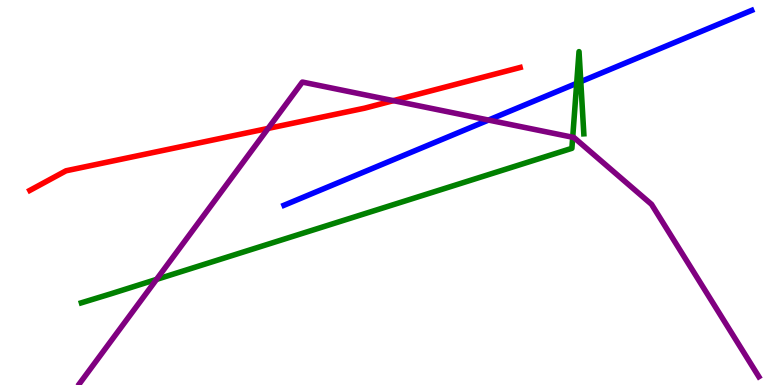[{'lines': ['blue', 'red'], 'intersections': []}, {'lines': ['green', 'red'], 'intersections': []}, {'lines': ['purple', 'red'], 'intersections': [{'x': 3.46, 'y': 6.66}, {'x': 5.08, 'y': 7.39}]}, {'lines': ['blue', 'green'], 'intersections': [{'x': 7.44, 'y': 7.84}, {'x': 7.49, 'y': 7.88}]}, {'lines': ['blue', 'purple'], 'intersections': [{'x': 6.3, 'y': 6.88}]}, {'lines': ['green', 'purple'], 'intersections': [{'x': 2.02, 'y': 2.74}, {'x': 7.39, 'y': 6.43}]}]